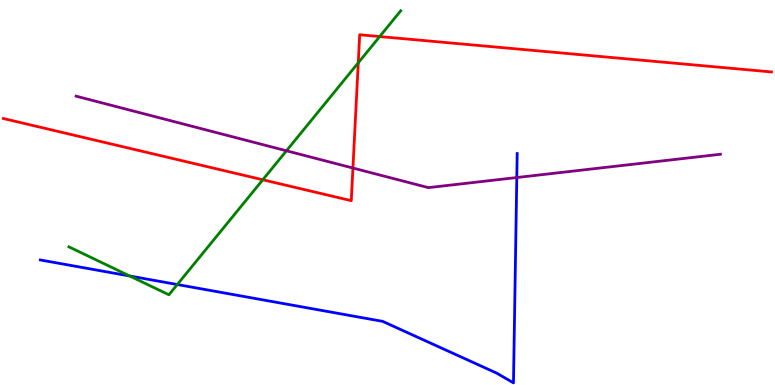[{'lines': ['blue', 'red'], 'intersections': []}, {'lines': ['green', 'red'], 'intersections': [{'x': 3.39, 'y': 5.33}, {'x': 4.62, 'y': 8.37}, {'x': 4.9, 'y': 9.05}]}, {'lines': ['purple', 'red'], 'intersections': [{'x': 4.55, 'y': 5.64}]}, {'lines': ['blue', 'green'], 'intersections': [{'x': 1.67, 'y': 2.83}, {'x': 2.29, 'y': 2.61}]}, {'lines': ['blue', 'purple'], 'intersections': [{'x': 6.67, 'y': 5.39}]}, {'lines': ['green', 'purple'], 'intersections': [{'x': 3.7, 'y': 6.08}]}]